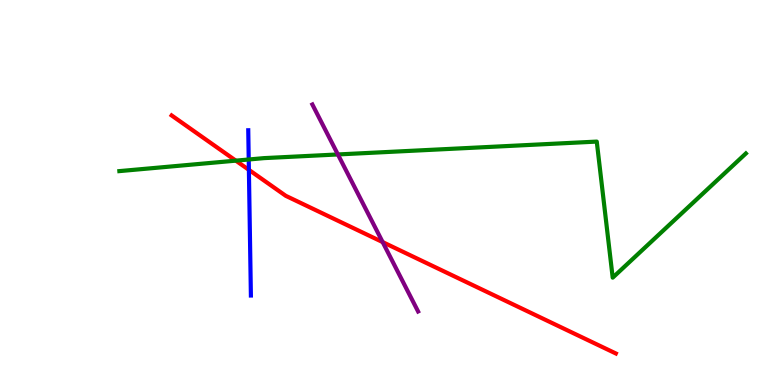[{'lines': ['blue', 'red'], 'intersections': [{'x': 3.21, 'y': 5.59}]}, {'lines': ['green', 'red'], 'intersections': [{'x': 3.04, 'y': 5.83}]}, {'lines': ['purple', 'red'], 'intersections': [{'x': 4.94, 'y': 3.71}]}, {'lines': ['blue', 'green'], 'intersections': [{'x': 3.21, 'y': 5.86}]}, {'lines': ['blue', 'purple'], 'intersections': []}, {'lines': ['green', 'purple'], 'intersections': [{'x': 4.36, 'y': 5.99}]}]